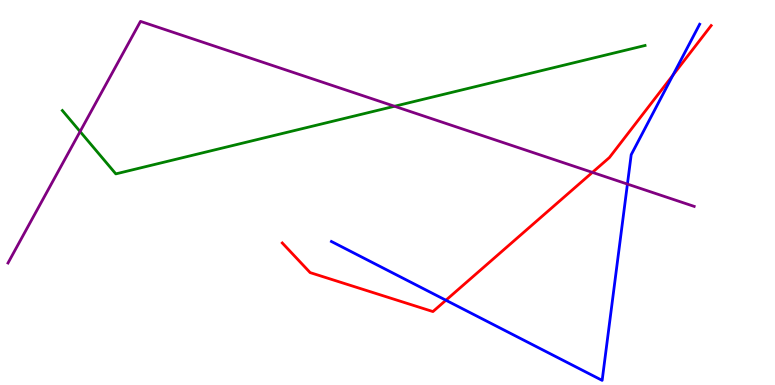[{'lines': ['blue', 'red'], 'intersections': [{'x': 5.75, 'y': 2.2}, {'x': 8.68, 'y': 8.05}]}, {'lines': ['green', 'red'], 'intersections': []}, {'lines': ['purple', 'red'], 'intersections': [{'x': 7.64, 'y': 5.52}]}, {'lines': ['blue', 'green'], 'intersections': []}, {'lines': ['blue', 'purple'], 'intersections': [{'x': 8.1, 'y': 5.22}]}, {'lines': ['green', 'purple'], 'intersections': [{'x': 1.03, 'y': 6.58}, {'x': 5.09, 'y': 7.24}]}]